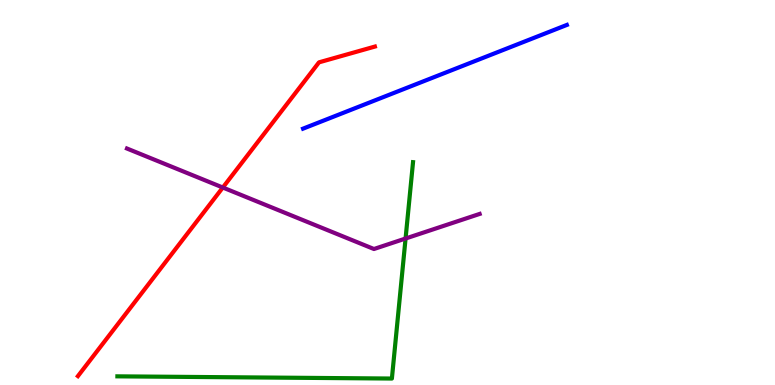[{'lines': ['blue', 'red'], 'intersections': []}, {'lines': ['green', 'red'], 'intersections': []}, {'lines': ['purple', 'red'], 'intersections': [{'x': 2.88, 'y': 5.13}]}, {'lines': ['blue', 'green'], 'intersections': []}, {'lines': ['blue', 'purple'], 'intersections': []}, {'lines': ['green', 'purple'], 'intersections': [{'x': 5.23, 'y': 3.8}]}]